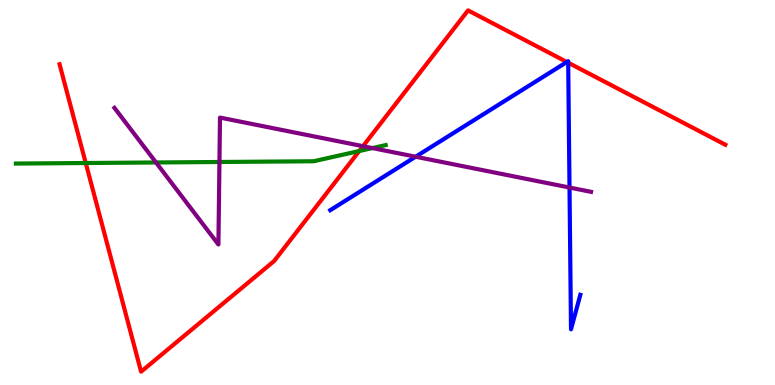[{'lines': ['blue', 'red'], 'intersections': [{'x': 7.31, 'y': 8.39}, {'x': 7.33, 'y': 8.37}]}, {'lines': ['green', 'red'], 'intersections': [{'x': 1.11, 'y': 5.77}, {'x': 4.64, 'y': 6.08}]}, {'lines': ['purple', 'red'], 'intersections': [{'x': 4.68, 'y': 6.2}]}, {'lines': ['blue', 'green'], 'intersections': []}, {'lines': ['blue', 'purple'], 'intersections': [{'x': 5.36, 'y': 5.93}, {'x': 7.35, 'y': 5.13}]}, {'lines': ['green', 'purple'], 'intersections': [{'x': 2.01, 'y': 5.78}, {'x': 2.83, 'y': 5.79}, {'x': 4.8, 'y': 6.15}]}]